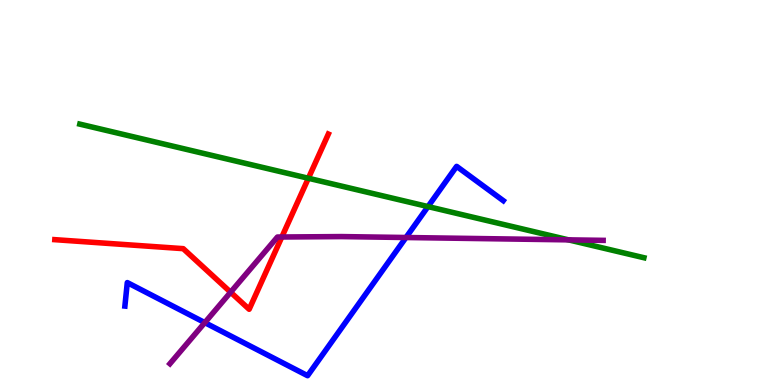[{'lines': ['blue', 'red'], 'intersections': []}, {'lines': ['green', 'red'], 'intersections': [{'x': 3.98, 'y': 5.37}]}, {'lines': ['purple', 'red'], 'intersections': [{'x': 2.98, 'y': 2.41}, {'x': 3.64, 'y': 3.84}]}, {'lines': ['blue', 'green'], 'intersections': [{'x': 5.52, 'y': 4.63}]}, {'lines': ['blue', 'purple'], 'intersections': [{'x': 2.64, 'y': 1.62}, {'x': 5.24, 'y': 3.83}]}, {'lines': ['green', 'purple'], 'intersections': [{'x': 7.34, 'y': 3.77}]}]